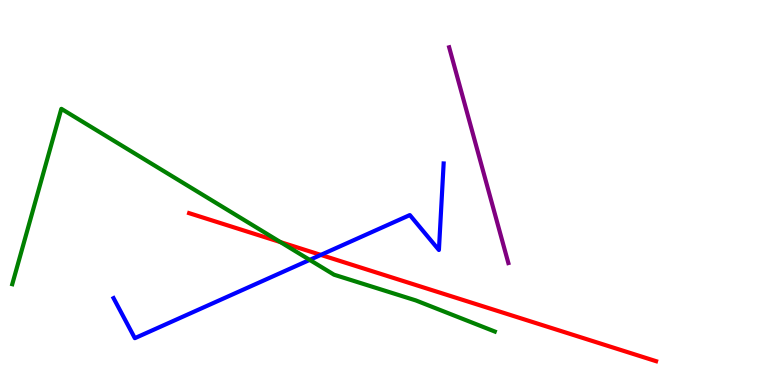[{'lines': ['blue', 'red'], 'intersections': [{'x': 4.14, 'y': 3.38}]}, {'lines': ['green', 'red'], 'intersections': [{'x': 3.62, 'y': 3.71}]}, {'lines': ['purple', 'red'], 'intersections': []}, {'lines': ['blue', 'green'], 'intersections': [{'x': 4.0, 'y': 3.25}]}, {'lines': ['blue', 'purple'], 'intersections': []}, {'lines': ['green', 'purple'], 'intersections': []}]